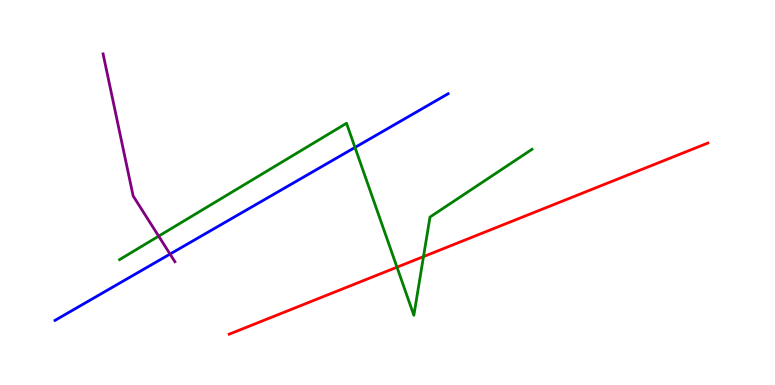[{'lines': ['blue', 'red'], 'intersections': []}, {'lines': ['green', 'red'], 'intersections': [{'x': 5.12, 'y': 3.06}, {'x': 5.46, 'y': 3.34}]}, {'lines': ['purple', 'red'], 'intersections': []}, {'lines': ['blue', 'green'], 'intersections': [{'x': 4.58, 'y': 6.17}]}, {'lines': ['blue', 'purple'], 'intersections': [{'x': 2.19, 'y': 3.4}]}, {'lines': ['green', 'purple'], 'intersections': [{'x': 2.05, 'y': 3.87}]}]